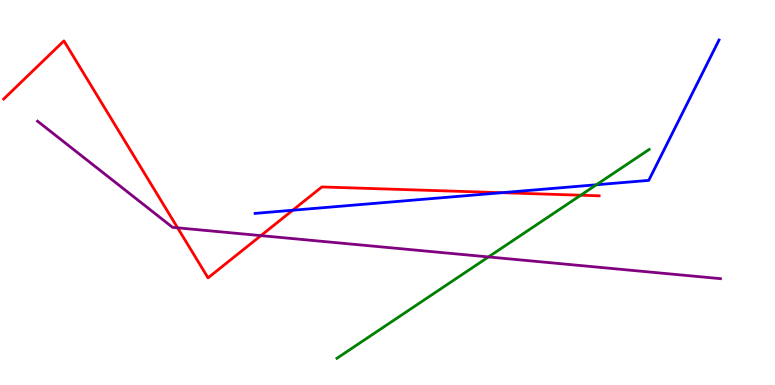[{'lines': ['blue', 'red'], 'intersections': [{'x': 3.78, 'y': 4.54}, {'x': 6.48, 'y': 4.99}]}, {'lines': ['green', 'red'], 'intersections': [{'x': 7.49, 'y': 4.93}]}, {'lines': ['purple', 'red'], 'intersections': [{'x': 2.29, 'y': 4.08}, {'x': 3.37, 'y': 3.88}]}, {'lines': ['blue', 'green'], 'intersections': [{'x': 7.69, 'y': 5.2}]}, {'lines': ['blue', 'purple'], 'intersections': []}, {'lines': ['green', 'purple'], 'intersections': [{'x': 6.3, 'y': 3.33}]}]